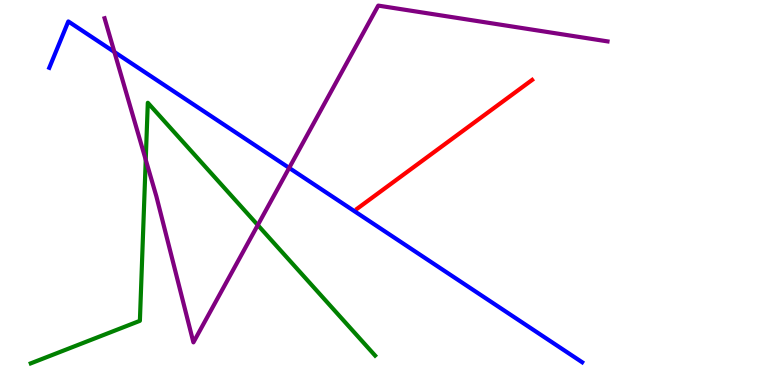[{'lines': ['blue', 'red'], 'intersections': []}, {'lines': ['green', 'red'], 'intersections': []}, {'lines': ['purple', 'red'], 'intersections': []}, {'lines': ['blue', 'green'], 'intersections': []}, {'lines': ['blue', 'purple'], 'intersections': [{'x': 1.48, 'y': 8.65}, {'x': 3.73, 'y': 5.64}]}, {'lines': ['green', 'purple'], 'intersections': [{'x': 1.88, 'y': 5.85}, {'x': 3.33, 'y': 4.15}]}]